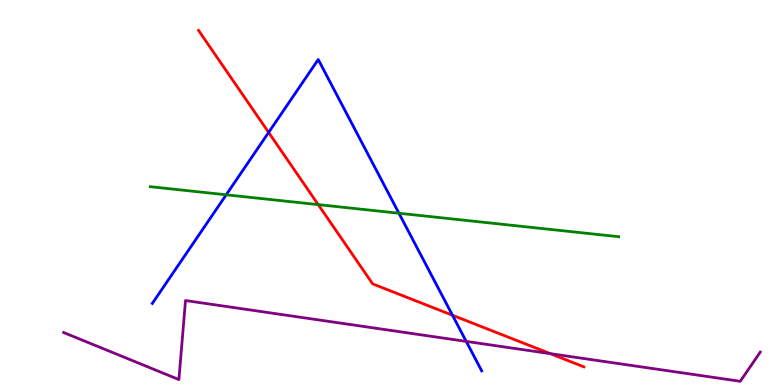[{'lines': ['blue', 'red'], 'intersections': [{'x': 3.47, 'y': 6.56}, {'x': 5.84, 'y': 1.81}]}, {'lines': ['green', 'red'], 'intersections': [{'x': 4.11, 'y': 4.69}]}, {'lines': ['purple', 'red'], 'intersections': [{'x': 7.1, 'y': 0.815}]}, {'lines': ['blue', 'green'], 'intersections': [{'x': 2.92, 'y': 4.94}, {'x': 5.15, 'y': 4.46}]}, {'lines': ['blue', 'purple'], 'intersections': [{'x': 6.02, 'y': 1.13}]}, {'lines': ['green', 'purple'], 'intersections': []}]